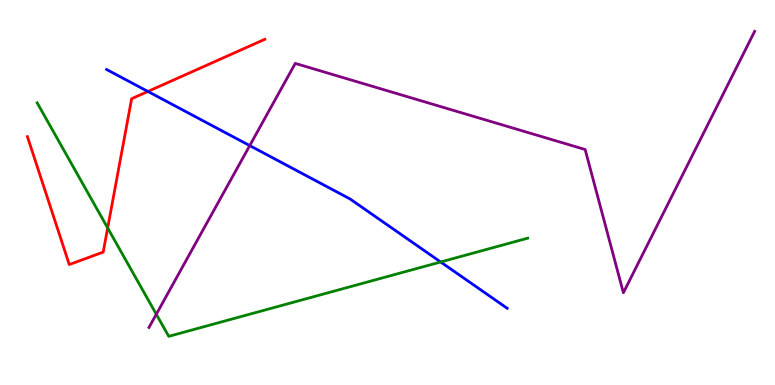[{'lines': ['blue', 'red'], 'intersections': [{'x': 1.91, 'y': 7.62}]}, {'lines': ['green', 'red'], 'intersections': [{'x': 1.39, 'y': 4.08}]}, {'lines': ['purple', 'red'], 'intersections': []}, {'lines': ['blue', 'green'], 'intersections': [{'x': 5.69, 'y': 3.2}]}, {'lines': ['blue', 'purple'], 'intersections': [{'x': 3.22, 'y': 6.22}]}, {'lines': ['green', 'purple'], 'intersections': [{'x': 2.02, 'y': 1.84}]}]